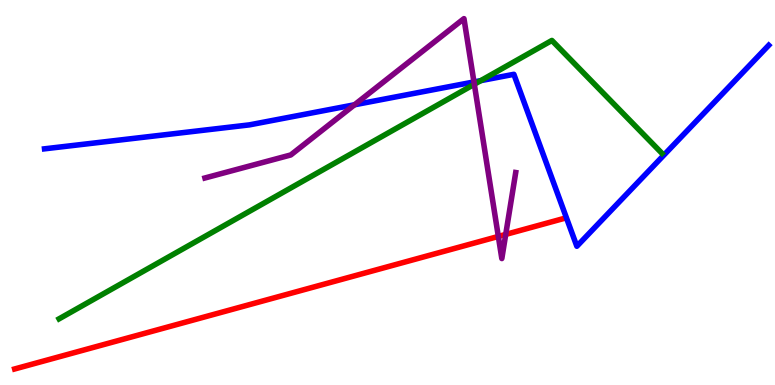[{'lines': ['blue', 'red'], 'intersections': []}, {'lines': ['green', 'red'], 'intersections': []}, {'lines': ['purple', 'red'], 'intersections': [{'x': 6.43, 'y': 3.86}, {'x': 6.53, 'y': 3.91}]}, {'lines': ['blue', 'green'], 'intersections': [{'x': 6.2, 'y': 7.91}]}, {'lines': ['blue', 'purple'], 'intersections': [{'x': 4.57, 'y': 7.28}, {'x': 6.12, 'y': 7.87}]}, {'lines': ['green', 'purple'], 'intersections': [{'x': 6.12, 'y': 7.81}]}]